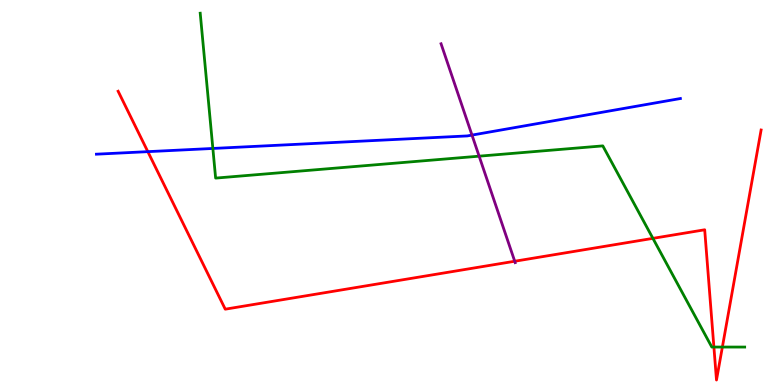[{'lines': ['blue', 'red'], 'intersections': [{'x': 1.91, 'y': 6.06}]}, {'lines': ['green', 'red'], 'intersections': [{'x': 8.42, 'y': 3.81}, {'x': 9.21, 'y': 0.986}, {'x': 9.32, 'y': 0.986}]}, {'lines': ['purple', 'red'], 'intersections': [{'x': 6.64, 'y': 3.21}]}, {'lines': ['blue', 'green'], 'intersections': [{'x': 2.75, 'y': 6.14}]}, {'lines': ['blue', 'purple'], 'intersections': [{'x': 6.09, 'y': 6.49}]}, {'lines': ['green', 'purple'], 'intersections': [{'x': 6.18, 'y': 5.94}]}]